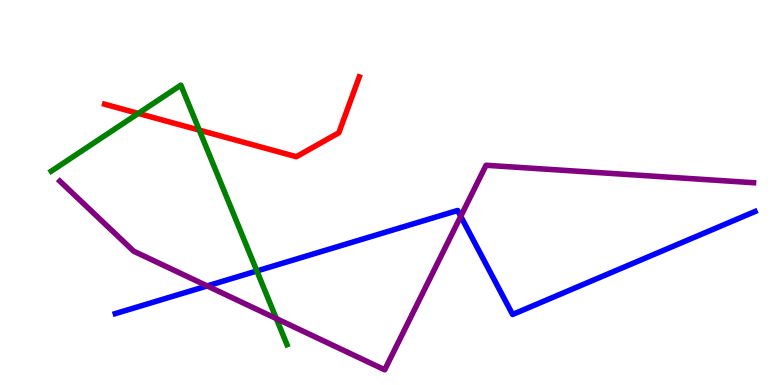[{'lines': ['blue', 'red'], 'intersections': []}, {'lines': ['green', 'red'], 'intersections': [{'x': 1.78, 'y': 7.05}, {'x': 2.57, 'y': 6.62}]}, {'lines': ['purple', 'red'], 'intersections': []}, {'lines': ['blue', 'green'], 'intersections': [{'x': 3.31, 'y': 2.96}]}, {'lines': ['blue', 'purple'], 'intersections': [{'x': 2.67, 'y': 2.57}, {'x': 5.95, 'y': 4.38}]}, {'lines': ['green', 'purple'], 'intersections': [{'x': 3.57, 'y': 1.72}]}]